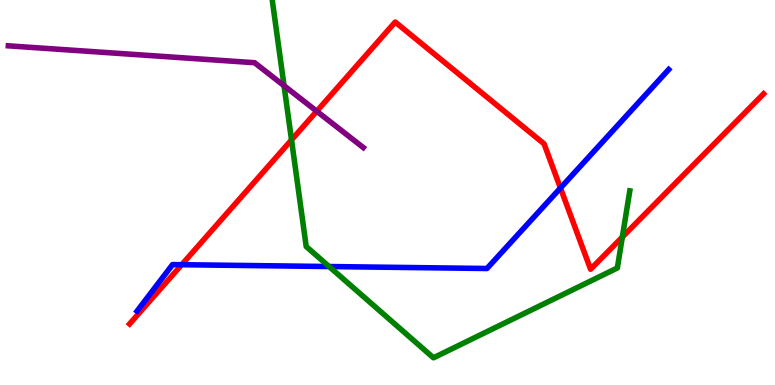[{'lines': ['blue', 'red'], 'intersections': [{'x': 2.34, 'y': 3.12}, {'x': 7.23, 'y': 5.12}]}, {'lines': ['green', 'red'], 'intersections': [{'x': 3.76, 'y': 6.37}, {'x': 8.03, 'y': 3.84}]}, {'lines': ['purple', 'red'], 'intersections': [{'x': 4.09, 'y': 7.11}]}, {'lines': ['blue', 'green'], 'intersections': [{'x': 4.25, 'y': 3.08}]}, {'lines': ['blue', 'purple'], 'intersections': []}, {'lines': ['green', 'purple'], 'intersections': [{'x': 3.67, 'y': 7.77}]}]